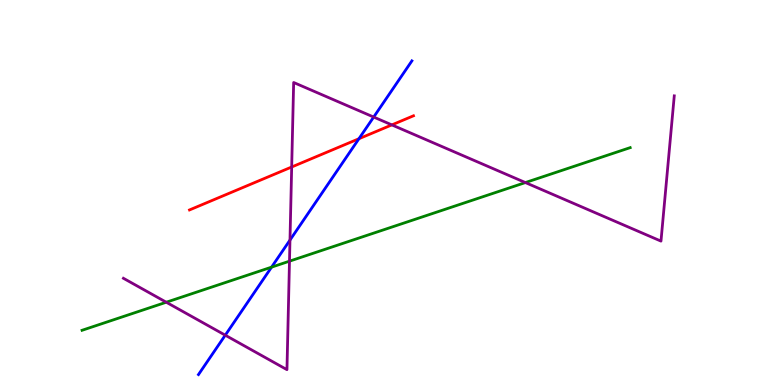[{'lines': ['blue', 'red'], 'intersections': [{'x': 4.63, 'y': 6.4}]}, {'lines': ['green', 'red'], 'intersections': []}, {'lines': ['purple', 'red'], 'intersections': [{'x': 3.76, 'y': 5.66}, {'x': 5.06, 'y': 6.76}]}, {'lines': ['blue', 'green'], 'intersections': [{'x': 3.5, 'y': 3.06}]}, {'lines': ['blue', 'purple'], 'intersections': [{'x': 2.91, 'y': 1.29}, {'x': 3.74, 'y': 3.76}, {'x': 4.82, 'y': 6.96}]}, {'lines': ['green', 'purple'], 'intersections': [{'x': 2.15, 'y': 2.15}, {'x': 3.74, 'y': 3.22}, {'x': 6.78, 'y': 5.26}]}]